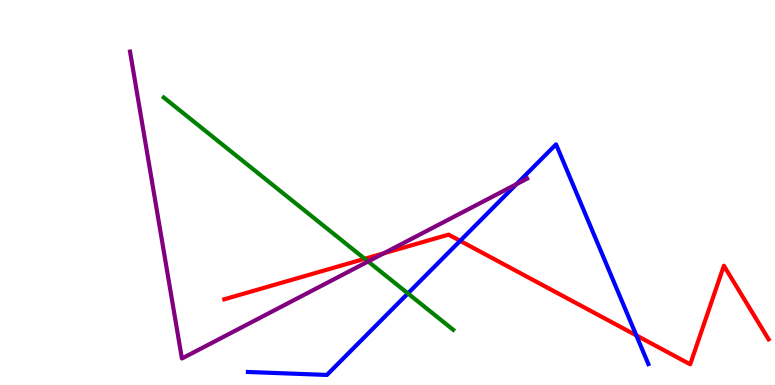[{'lines': ['blue', 'red'], 'intersections': [{'x': 5.94, 'y': 3.74}, {'x': 8.21, 'y': 1.29}]}, {'lines': ['green', 'red'], 'intersections': [{'x': 4.71, 'y': 3.28}]}, {'lines': ['purple', 'red'], 'intersections': [{'x': 4.95, 'y': 3.42}]}, {'lines': ['blue', 'green'], 'intersections': [{'x': 5.26, 'y': 2.38}]}, {'lines': ['blue', 'purple'], 'intersections': [{'x': 6.66, 'y': 5.22}]}, {'lines': ['green', 'purple'], 'intersections': [{'x': 4.75, 'y': 3.21}]}]